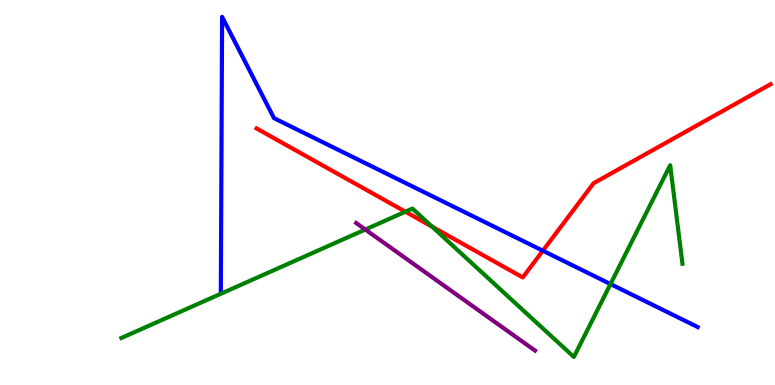[{'lines': ['blue', 'red'], 'intersections': [{'x': 7.0, 'y': 3.49}]}, {'lines': ['green', 'red'], 'intersections': [{'x': 5.23, 'y': 4.5}, {'x': 5.57, 'y': 4.11}]}, {'lines': ['purple', 'red'], 'intersections': []}, {'lines': ['blue', 'green'], 'intersections': [{'x': 7.88, 'y': 2.62}]}, {'lines': ['blue', 'purple'], 'intersections': []}, {'lines': ['green', 'purple'], 'intersections': [{'x': 4.71, 'y': 4.04}]}]